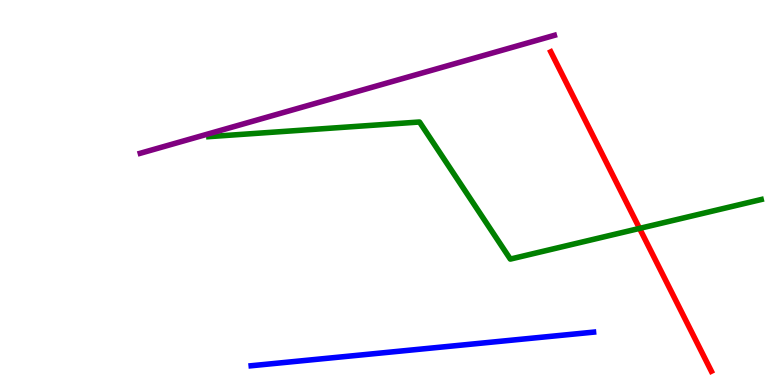[{'lines': ['blue', 'red'], 'intersections': []}, {'lines': ['green', 'red'], 'intersections': [{'x': 8.25, 'y': 4.07}]}, {'lines': ['purple', 'red'], 'intersections': []}, {'lines': ['blue', 'green'], 'intersections': []}, {'lines': ['blue', 'purple'], 'intersections': []}, {'lines': ['green', 'purple'], 'intersections': []}]